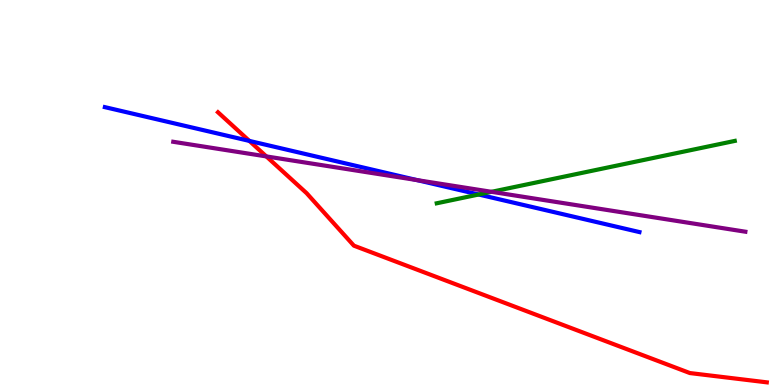[{'lines': ['blue', 'red'], 'intersections': [{'x': 3.22, 'y': 6.34}]}, {'lines': ['green', 'red'], 'intersections': []}, {'lines': ['purple', 'red'], 'intersections': [{'x': 3.44, 'y': 5.94}]}, {'lines': ['blue', 'green'], 'intersections': [{'x': 6.18, 'y': 4.95}]}, {'lines': ['blue', 'purple'], 'intersections': [{'x': 5.38, 'y': 5.32}]}, {'lines': ['green', 'purple'], 'intersections': [{'x': 6.34, 'y': 5.02}]}]